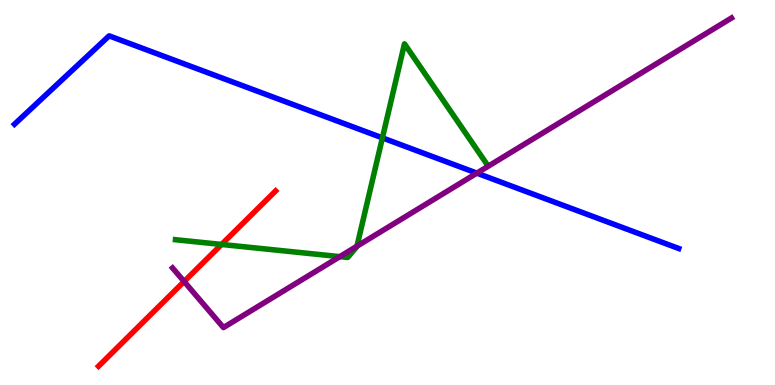[{'lines': ['blue', 'red'], 'intersections': []}, {'lines': ['green', 'red'], 'intersections': [{'x': 2.86, 'y': 3.65}]}, {'lines': ['purple', 'red'], 'intersections': [{'x': 2.38, 'y': 2.69}]}, {'lines': ['blue', 'green'], 'intersections': [{'x': 4.93, 'y': 6.42}]}, {'lines': ['blue', 'purple'], 'intersections': [{'x': 6.15, 'y': 5.5}]}, {'lines': ['green', 'purple'], 'intersections': [{'x': 4.38, 'y': 3.33}, {'x': 4.61, 'y': 3.61}]}]